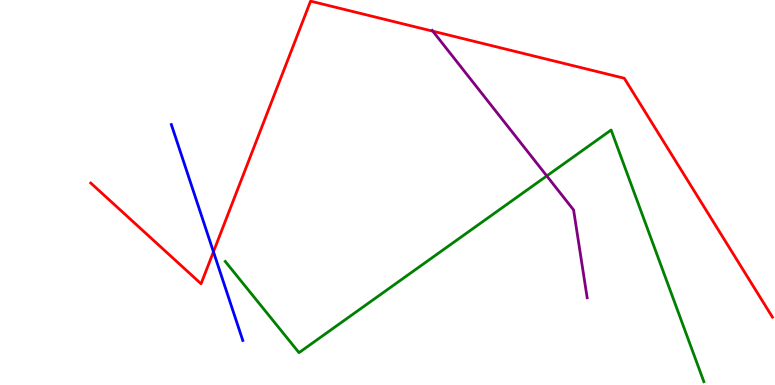[{'lines': ['blue', 'red'], 'intersections': [{'x': 2.75, 'y': 3.46}]}, {'lines': ['green', 'red'], 'intersections': []}, {'lines': ['purple', 'red'], 'intersections': [{'x': 5.58, 'y': 9.19}]}, {'lines': ['blue', 'green'], 'intersections': []}, {'lines': ['blue', 'purple'], 'intersections': []}, {'lines': ['green', 'purple'], 'intersections': [{'x': 7.06, 'y': 5.43}]}]